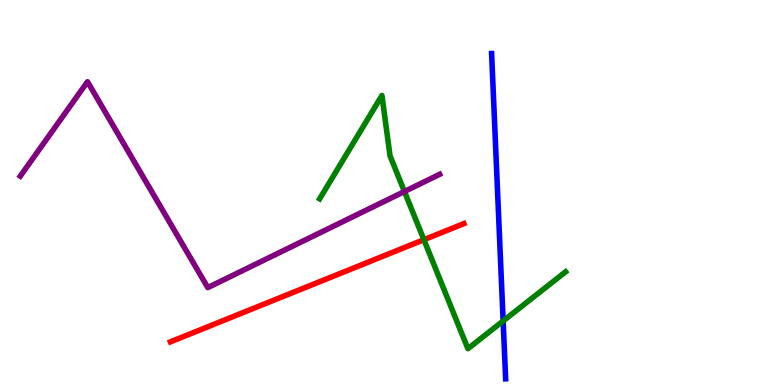[{'lines': ['blue', 'red'], 'intersections': []}, {'lines': ['green', 'red'], 'intersections': [{'x': 5.47, 'y': 3.77}]}, {'lines': ['purple', 'red'], 'intersections': []}, {'lines': ['blue', 'green'], 'intersections': [{'x': 6.49, 'y': 1.66}]}, {'lines': ['blue', 'purple'], 'intersections': []}, {'lines': ['green', 'purple'], 'intersections': [{'x': 5.22, 'y': 5.03}]}]